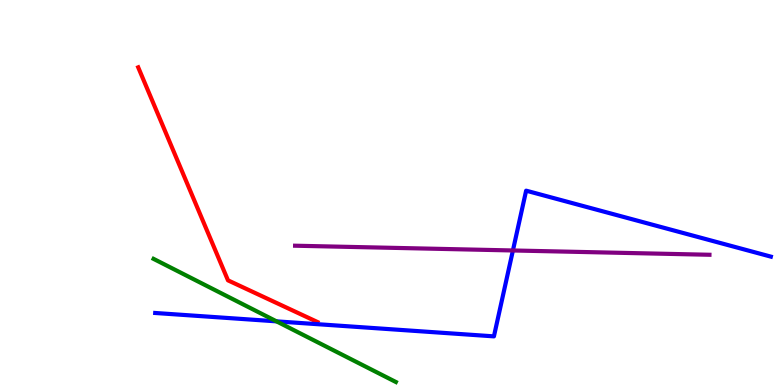[{'lines': ['blue', 'red'], 'intersections': []}, {'lines': ['green', 'red'], 'intersections': []}, {'lines': ['purple', 'red'], 'intersections': []}, {'lines': ['blue', 'green'], 'intersections': [{'x': 3.57, 'y': 1.65}]}, {'lines': ['blue', 'purple'], 'intersections': [{'x': 6.62, 'y': 3.49}]}, {'lines': ['green', 'purple'], 'intersections': []}]